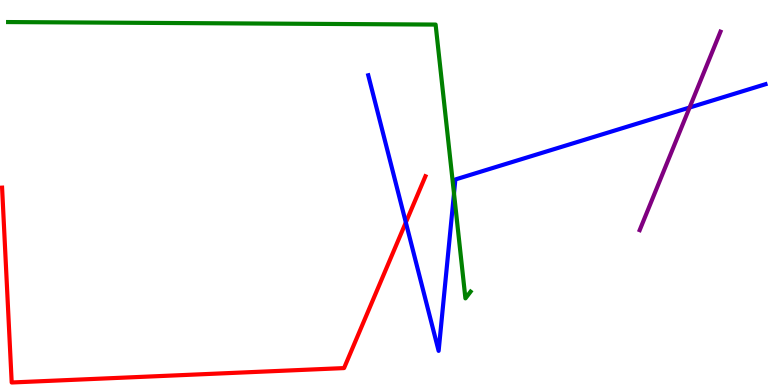[{'lines': ['blue', 'red'], 'intersections': [{'x': 5.24, 'y': 4.22}]}, {'lines': ['green', 'red'], 'intersections': []}, {'lines': ['purple', 'red'], 'intersections': []}, {'lines': ['blue', 'green'], 'intersections': [{'x': 5.86, 'y': 4.97}]}, {'lines': ['blue', 'purple'], 'intersections': [{'x': 8.9, 'y': 7.21}]}, {'lines': ['green', 'purple'], 'intersections': []}]